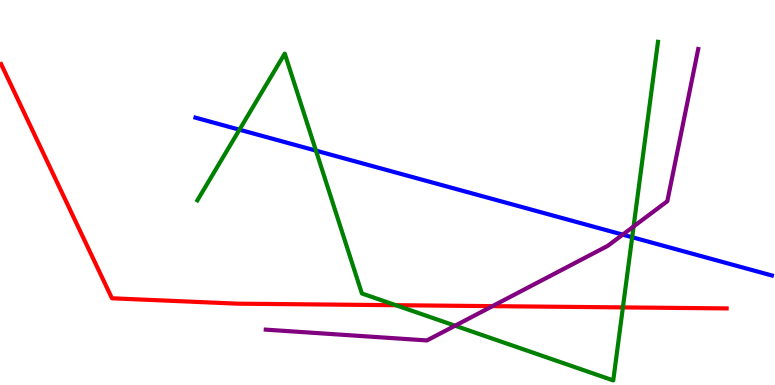[{'lines': ['blue', 'red'], 'intersections': []}, {'lines': ['green', 'red'], 'intersections': [{'x': 5.11, 'y': 2.07}, {'x': 8.04, 'y': 2.02}]}, {'lines': ['purple', 'red'], 'intersections': [{'x': 6.35, 'y': 2.05}]}, {'lines': ['blue', 'green'], 'intersections': [{'x': 3.09, 'y': 6.63}, {'x': 4.08, 'y': 6.09}, {'x': 8.16, 'y': 3.84}]}, {'lines': ['blue', 'purple'], 'intersections': [{'x': 8.03, 'y': 3.91}]}, {'lines': ['green', 'purple'], 'intersections': [{'x': 5.87, 'y': 1.54}, {'x': 8.18, 'y': 4.12}]}]